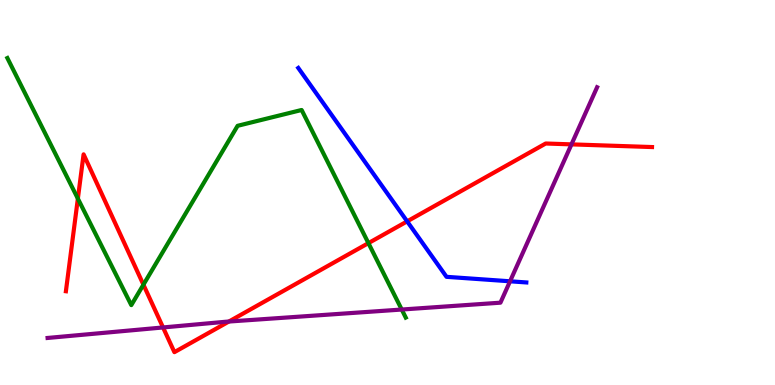[{'lines': ['blue', 'red'], 'intersections': [{'x': 5.25, 'y': 4.25}]}, {'lines': ['green', 'red'], 'intersections': [{'x': 1.0, 'y': 4.84}, {'x': 1.85, 'y': 2.61}, {'x': 4.75, 'y': 3.68}]}, {'lines': ['purple', 'red'], 'intersections': [{'x': 2.1, 'y': 1.49}, {'x': 2.95, 'y': 1.65}, {'x': 7.37, 'y': 6.25}]}, {'lines': ['blue', 'green'], 'intersections': []}, {'lines': ['blue', 'purple'], 'intersections': [{'x': 6.58, 'y': 2.69}]}, {'lines': ['green', 'purple'], 'intersections': [{'x': 5.18, 'y': 1.96}]}]